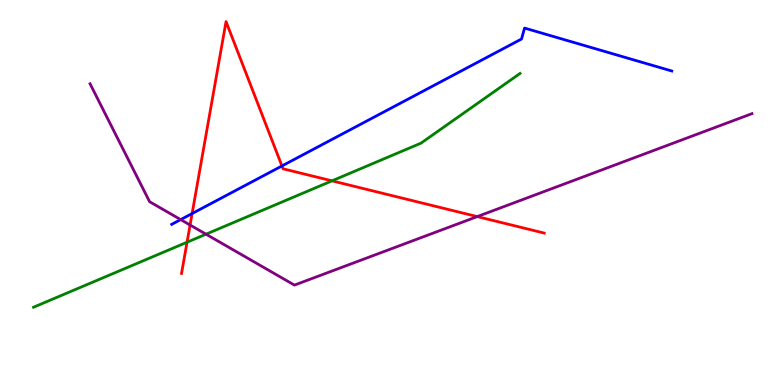[{'lines': ['blue', 'red'], 'intersections': [{'x': 2.48, 'y': 4.45}, {'x': 3.64, 'y': 5.69}]}, {'lines': ['green', 'red'], 'intersections': [{'x': 2.41, 'y': 3.71}, {'x': 4.28, 'y': 5.3}]}, {'lines': ['purple', 'red'], 'intersections': [{'x': 2.45, 'y': 4.16}, {'x': 6.16, 'y': 4.37}]}, {'lines': ['blue', 'green'], 'intersections': []}, {'lines': ['blue', 'purple'], 'intersections': [{'x': 2.33, 'y': 4.3}]}, {'lines': ['green', 'purple'], 'intersections': [{'x': 2.66, 'y': 3.92}]}]